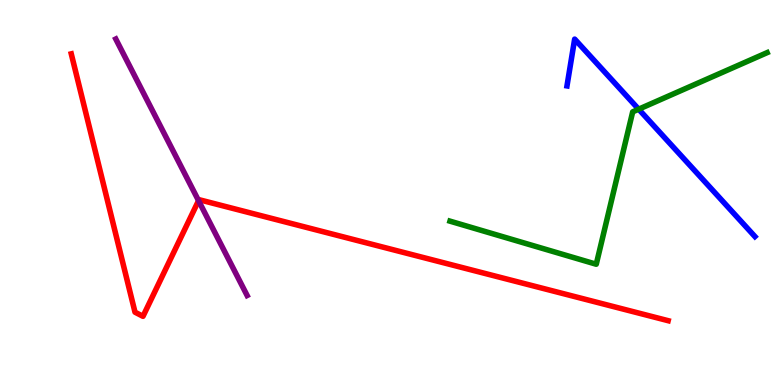[{'lines': ['blue', 'red'], 'intersections': []}, {'lines': ['green', 'red'], 'intersections': []}, {'lines': ['purple', 'red'], 'intersections': [{'x': 2.56, 'y': 4.79}]}, {'lines': ['blue', 'green'], 'intersections': [{'x': 8.24, 'y': 7.16}]}, {'lines': ['blue', 'purple'], 'intersections': []}, {'lines': ['green', 'purple'], 'intersections': []}]